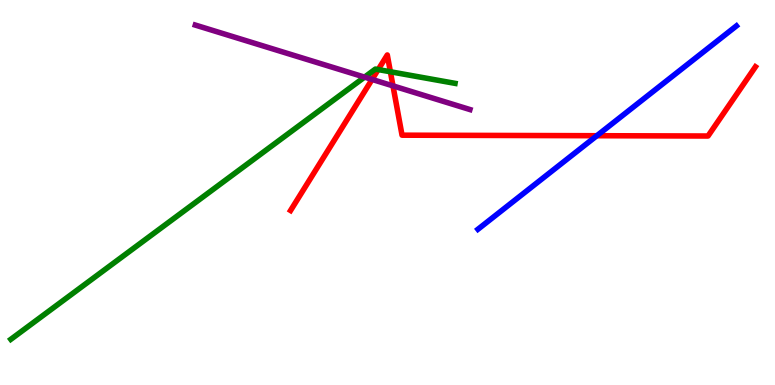[{'lines': ['blue', 'red'], 'intersections': [{'x': 7.7, 'y': 6.47}]}, {'lines': ['green', 'red'], 'intersections': [{'x': 4.88, 'y': 8.19}, {'x': 5.04, 'y': 8.14}]}, {'lines': ['purple', 'red'], 'intersections': [{'x': 4.8, 'y': 7.94}, {'x': 5.07, 'y': 7.77}]}, {'lines': ['blue', 'green'], 'intersections': []}, {'lines': ['blue', 'purple'], 'intersections': []}, {'lines': ['green', 'purple'], 'intersections': [{'x': 4.7, 'y': 8.0}]}]